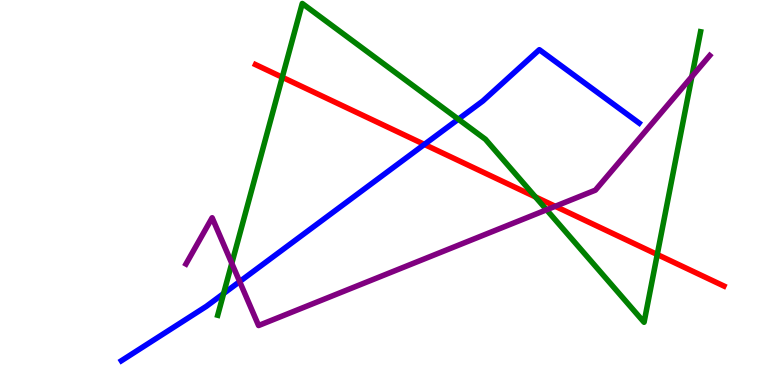[{'lines': ['blue', 'red'], 'intersections': [{'x': 5.48, 'y': 6.25}]}, {'lines': ['green', 'red'], 'intersections': [{'x': 3.64, 'y': 7.99}, {'x': 6.91, 'y': 4.89}, {'x': 8.48, 'y': 3.39}]}, {'lines': ['purple', 'red'], 'intersections': [{'x': 7.16, 'y': 4.64}]}, {'lines': ['blue', 'green'], 'intersections': [{'x': 2.89, 'y': 2.38}, {'x': 5.91, 'y': 6.9}]}, {'lines': ['blue', 'purple'], 'intersections': [{'x': 3.09, 'y': 2.69}]}, {'lines': ['green', 'purple'], 'intersections': [{'x': 2.99, 'y': 3.16}, {'x': 7.05, 'y': 4.55}, {'x': 8.93, 'y': 8.01}]}]